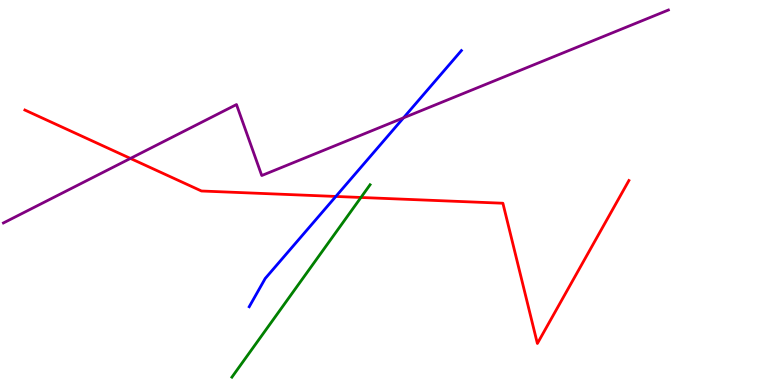[{'lines': ['blue', 'red'], 'intersections': [{'x': 4.33, 'y': 4.9}]}, {'lines': ['green', 'red'], 'intersections': [{'x': 4.66, 'y': 4.87}]}, {'lines': ['purple', 'red'], 'intersections': [{'x': 1.68, 'y': 5.88}]}, {'lines': ['blue', 'green'], 'intersections': []}, {'lines': ['blue', 'purple'], 'intersections': [{'x': 5.21, 'y': 6.94}]}, {'lines': ['green', 'purple'], 'intersections': []}]